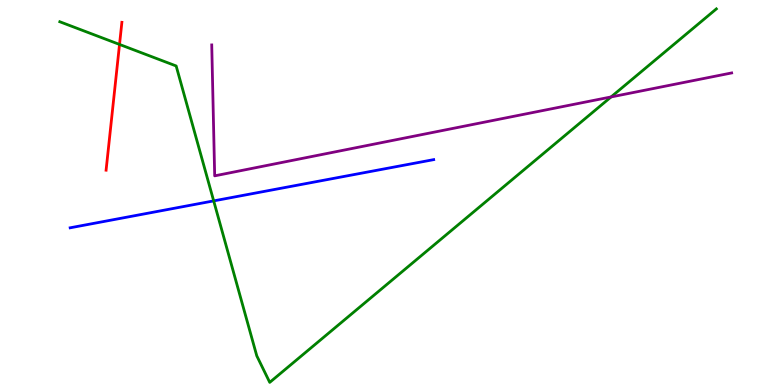[{'lines': ['blue', 'red'], 'intersections': []}, {'lines': ['green', 'red'], 'intersections': [{'x': 1.54, 'y': 8.85}]}, {'lines': ['purple', 'red'], 'intersections': []}, {'lines': ['blue', 'green'], 'intersections': [{'x': 2.76, 'y': 4.78}]}, {'lines': ['blue', 'purple'], 'intersections': []}, {'lines': ['green', 'purple'], 'intersections': [{'x': 7.88, 'y': 7.48}]}]